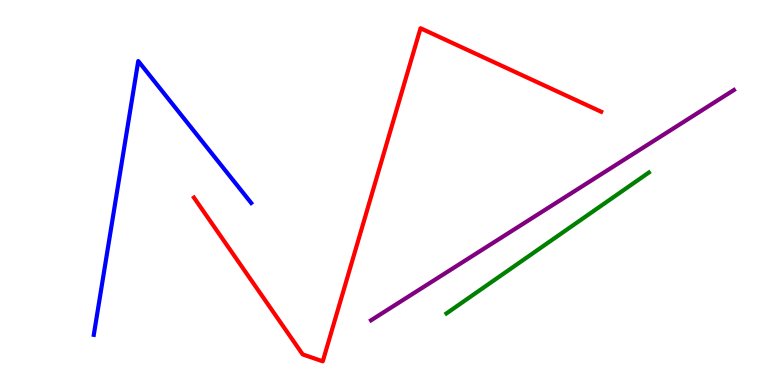[{'lines': ['blue', 'red'], 'intersections': []}, {'lines': ['green', 'red'], 'intersections': []}, {'lines': ['purple', 'red'], 'intersections': []}, {'lines': ['blue', 'green'], 'intersections': []}, {'lines': ['blue', 'purple'], 'intersections': []}, {'lines': ['green', 'purple'], 'intersections': []}]